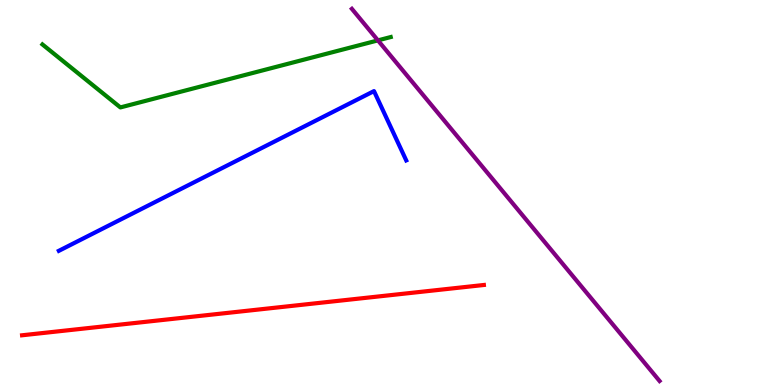[{'lines': ['blue', 'red'], 'intersections': []}, {'lines': ['green', 'red'], 'intersections': []}, {'lines': ['purple', 'red'], 'intersections': []}, {'lines': ['blue', 'green'], 'intersections': []}, {'lines': ['blue', 'purple'], 'intersections': []}, {'lines': ['green', 'purple'], 'intersections': [{'x': 4.88, 'y': 8.95}]}]